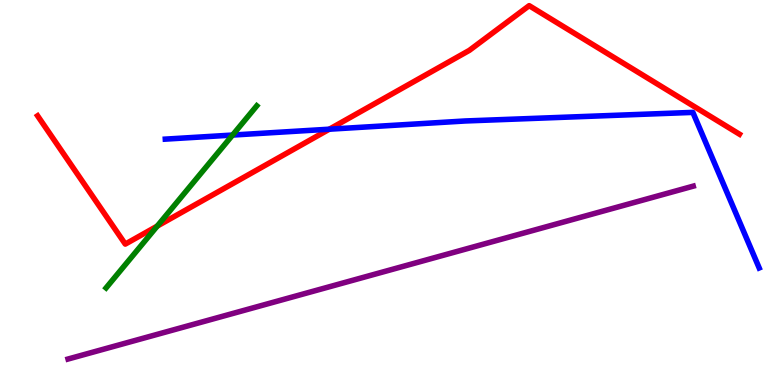[{'lines': ['blue', 'red'], 'intersections': [{'x': 4.25, 'y': 6.64}]}, {'lines': ['green', 'red'], 'intersections': [{'x': 2.03, 'y': 4.13}]}, {'lines': ['purple', 'red'], 'intersections': []}, {'lines': ['blue', 'green'], 'intersections': [{'x': 3.0, 'y': 6.49}]}, {'lines': ['blue', 'purple'], 'intersections': []}, {'lines': ['green', 'purple'], 'intersections': []}]